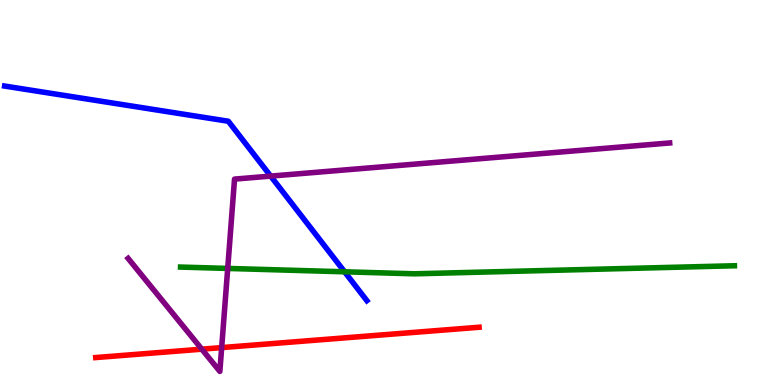[{'lines': ['blue', 'red'], 'intersections': []}, {'lines': ['green', 'red'], 'intersections': []}, {'lines': ['purple', 'red'], 'intersections': [{'x': 2.6, 'y': 0.931}, {'x': 2.86, 'y': 0.971}]}, {'lines': ['blue', 'green'], 'intersections': [{'x': 4.45, 'y': 2.94}]}, {'lines': ['blue', 'purple'], 'intersections': [{'x': 3.49, 'y': 5.43}]}, {'lines': ['green', 'purple'], 'intersections': [{'x': 2.94, 'y': 3.03}]}]